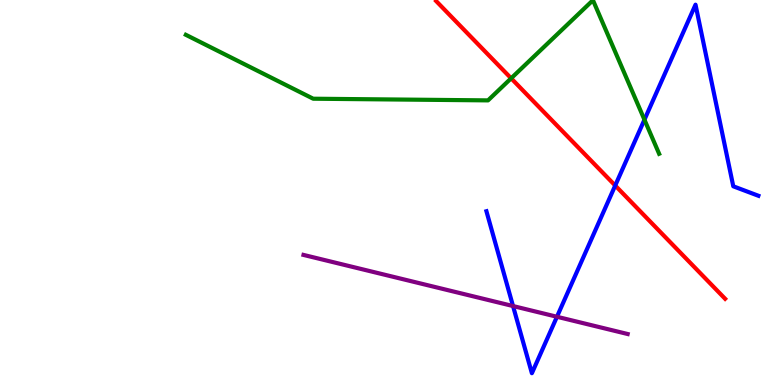[{'lines': ['blue', 'red'], 'intersections': [{'x': 7.94, 'y': 5.18}]}, {'lines': ['green', 'red'], 'intersections': [{'x': 6.6, 'y': 7.97}]}, {'lines': ['purple', 'red'], 'intersections': []}, {'lines': ['blue', 'green'], 'intersections': [{'x': 8.32, 'y': 6.89}]}, {'lines': ['blue', 'purple'], 'intersections': [{'x': 6.62, 'y': 2.05}, {'x': 7.19, 'y': 1.77}]}, {'lines': ['green', 'purple'], 'intersections': []}]